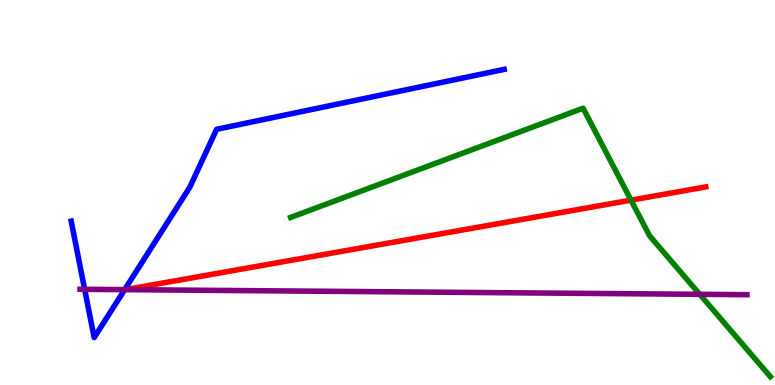[{'lines': ['blue', 'red'], 'intersections': [{'x': 1.61, 'y': 2.47}]}, {'lines': ['green', 'red'], 'intersections': [{'x': 8.14, 'y': 4.8}]}, {'lines': ['purple', 'red'], 'intersections': [{'x': 1.62, 'y': 2.48}]}, {'lines': ['blue', 'green'], 'intersections': []}, {'lines': ['blue', 'purple'], 'intersections': [{'x': 1.09, 'y': 2.49}, {'x': 1.61, 'y': 2.48}]}, {'lines': ['green', 'purple'], 'intersections': [{'x': 9.03, 'y': 2.36}]}]